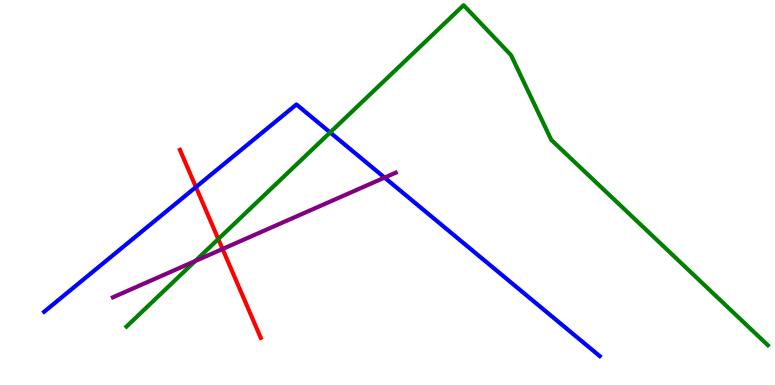[{'lines': ['blue', 'red'], 'intersections': [{'x': 2.53, 'y': 5.14}]}, {'lines': ['green', 'red'], 'intersections': [{'x': 2.82, 'y': 3.79}]}, {'lines': ['purple', 'red'], 'intersections': [{'x': 2.87, 'y': 3.53}]}, {'lines': ['blue', 'green'], 'intersections': [{'x': 4.26, 'y': 6.56}]}, {'lines': ['blue', 'purple'], 'intersections': [{'x': 4.96, 'y': 5.39}]}, {'lines': ['green', 'purple'], 'intersections': [{'x': 2.52, 'y': 3.22}]}]